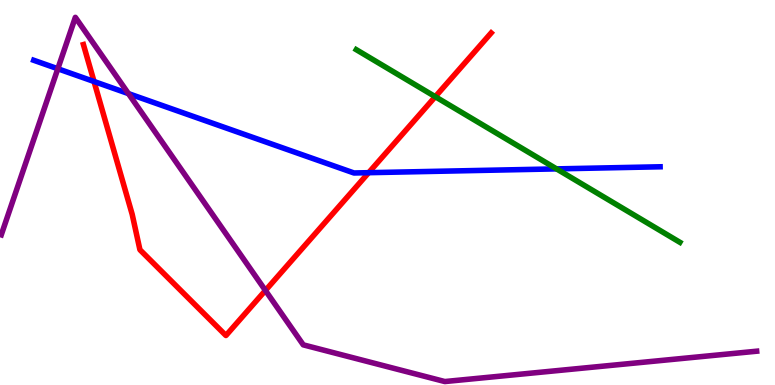[{'lines': ['blue', 'red'], 'intersections': [{'x': 1.21, 'y': 7.88}, {'x': 4.76, 'y': 5.51}]}, {'lines': ['green', 'red'], 'intersections': [{'x': 5.62, 'y': 7.49}]}, {'lines': ['purple', 'red'], 'intersections': [{'x': 3.42, 'y': 2.46}]}, {'lines': ['blue', 'green'], 'intersections': [{'x': 7.18, 'y': 5.61}]}, {'lines': ['blue', 'purple'], 'intersections': [{'x': 0.746, 'y': 8.21}, {'x': 1.66, 'y': 7.57}]}, {'lines': ['green', 'purple'], 'intersections': []}]